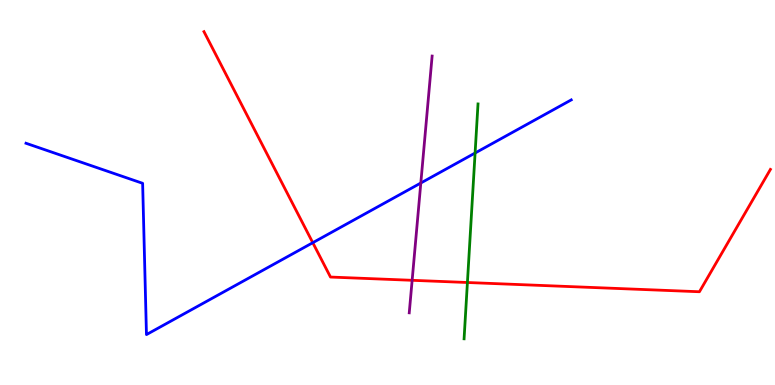[{'lines': ['blue', 'red'], 'intersections': [{'x': 4.04, 'y': 3.7}]}, {'lines': ['green', 'red'], 'intersections': [{'x': 6.03, 'y': 2.66}]}, {'lines': ['purple', 'red'], 'intersections': [{'x': 5.32, 'y': 2.72}]}, {'lines': ['blue', 'green'], 'intersections': [{'x': 6.13, 'y': 6.03}]}, {'lines': ['blue', 'purple'], 'intersections': [{'x': 5.43, 'y': 5.25}]}, {'lines': ['green', 'purple'], 'intersections': []}]